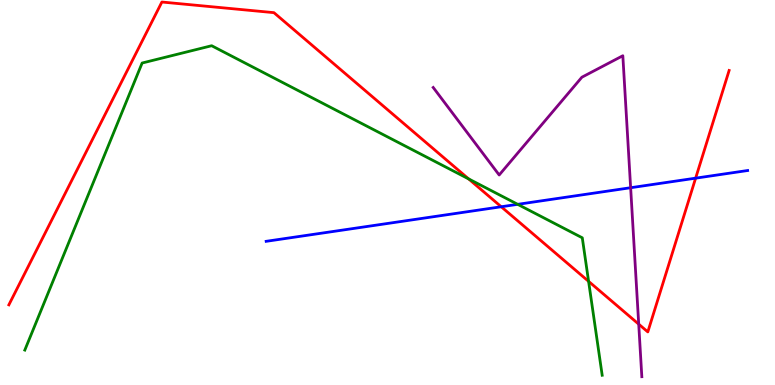[{'lines': ['blue', 'red'], 'intersections': [{'x': 6.47, 'y': 4.63}, {'x': 8.98, 'y': 5.37}]}, {'lines': ['green', 'red'], 'intersections': [{'x': 6.05, 'y': 5.35}, {'x': 7.59, 'y': 2.69}]}, {'lines': ['purple', 'red'], 'intersections': [{'x': 8.24, 'y': 1.58}]}, {'lines': ['blue', 'green'], 'intersections': [{'x': 6.68, 'y': 4.69}]}, {'lines': ['blue', 'purple'], 'intersections': [{'x': 8.14, 'y': 5.12}]}, {'lines': ['green', 'purple'], 'intersections': []}]